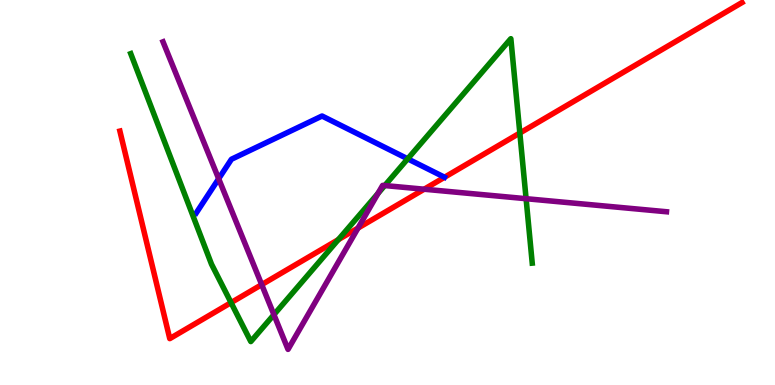[{'lines': ['blue', 'red'], 'intersections': []}, {'lines': ['green', 'red'], 'intersections': [{'x': 2.98, 'y': 2.14}, {'x': 4.37, 'y': 3.78}, {'x': 6.71, 'y': 6.54}]}, {'lines': ['purple', 'red'], 'intersections': [{'x': 3.38, 'y': 2.61}, {'x': 4.62, 'y': 4.08}, {'x': 5.47, 'y': 5.09}]}, {'lines': ['blue', 'green'], 'intersections': [{'x': 5.26, 'y': 5.87}]}, {'lines': ['blue', 'purple'], 'intersections': [{'x': 2.82, 'y': 5.36}]}, {'lines': ['green', 'purple'], 'intersections': [{'x': 3.53, 'y': 1.83}, {'x': 4.88, 'y': 4.98}, {'x': 4.96, 'y': 5.18}, {'x': 6.79, 'y': 4.84}]}]